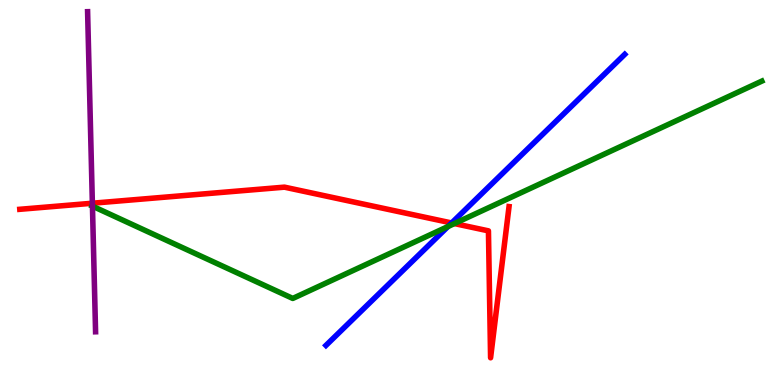[{'lines': ['blue', 'red'], 'intersections': [{'x': 5.83, 'y': 4.21}]}, {'lines': ['green', 'red'], 'intersections': [{'x': 5.86, 'y': 4.19}]}, {'lines': ['purple', 'red'], 'intersections': [{'x': 1.19, 'y': 4.72}]}, {'lines': ['blue', 'green'], 'intersections': [{'x': 5.78, 'y': 4.12}]}, {'lines': ['blue', 'purple'], 'intersections': []}, {'lines': ['green', 'purple'], 'intersections': [{'x': 1.19, 'y': 4.64}]}]